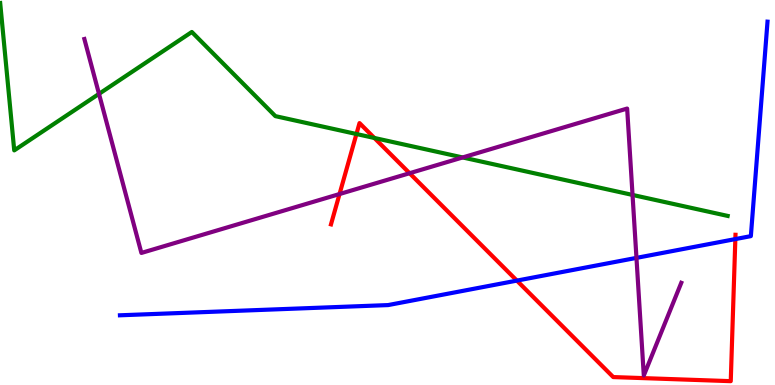[{'lines': ['blue', 'red'], 'intersections': [{'x': 6.67, 'y': 2.71}, {'x': 9.49, 'y': 3.79}]}, {'lines': ['green', 'red'], 'intersections': [{'x': 4.6, 'y': 6.52}, {'x': 4.83, 'y': 6.42}]}, {'lines': ['purple', 'red'], 'intersections': [{'x': 4.38, 'y': 4.96}, {'x': 5.28, 'y': 5.5}]}, {'lines': ['blue', 'green'], 'intersections': []}, {'lines': ['blue', 'purple'], 'intersections': [{'x': 8.21, 'y': 3.3}]}, {'lines': ['green', 'purple'], 'intersections': [{'x': 1.28, 'y': 7.56}, {'x': 5.97, 'y': 5.91}, {'x': 8.16, 'y': 4.94}]}]